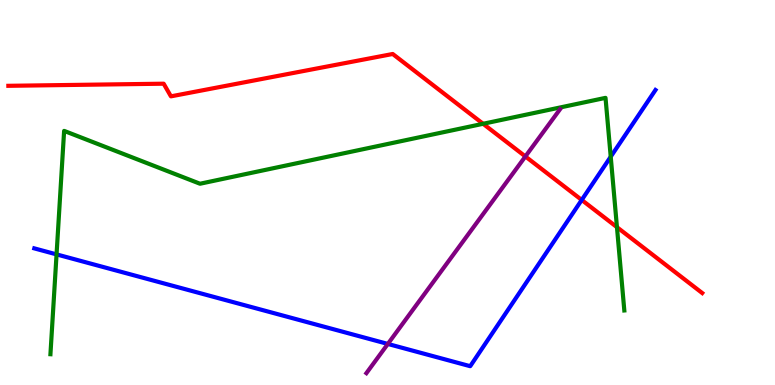[{'lines': ['blue', 'red'], 'intersections': [{'x': 7.51, 'y': 4.81}]}, {'lines': ['green', 'red'], 'intersections': [{'x': 6.23, 'y': 6.78}, {'x': 7.96, 'y': 4.1}]}, {'lines': ['purple', 'red'], 'intersections': [{'x': 6.78, 'y': 5.94}]}, {'lines': ['blue', 'green'], 'intersections': [{'x': 0.73, 'y': 3.39}, {'x': 7.88, 'y': 5.93}]}, {'lines': ['blue', 'purple'], 'intersections': [{'x': 5.0, 'y': 1.07}]}, {'lines': ['green', 'purple'], 'intersections': []}]